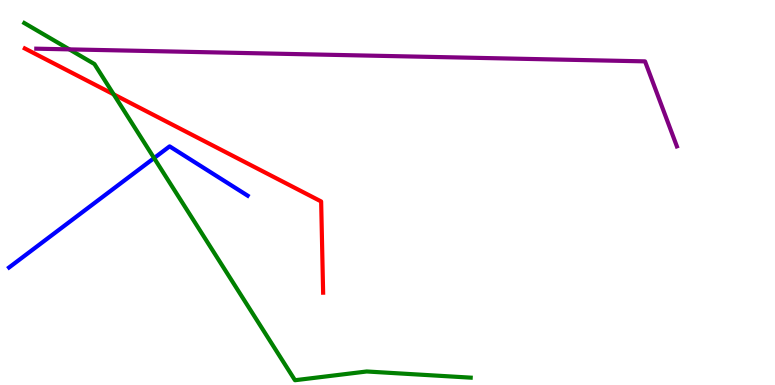[{'lines': ['blue', 'red'], 'intersections': []}, {'lines': ['green', 'red'], 'intersections': [{'x': 1.47, 'y': 7.55}]}, {'lines': ['purple', 'red'], 'intersections': []}, {'lines': ['blue', 'green'], 'intersections': [{'x': 1.99, 'y': 5.89}]}, {'lines': ['blue', 'purple'], 'intersections': []}, {'lines': ['green', 'purple'], 'intersections': [{'x': 0.895, 'y': 8.72}]}]